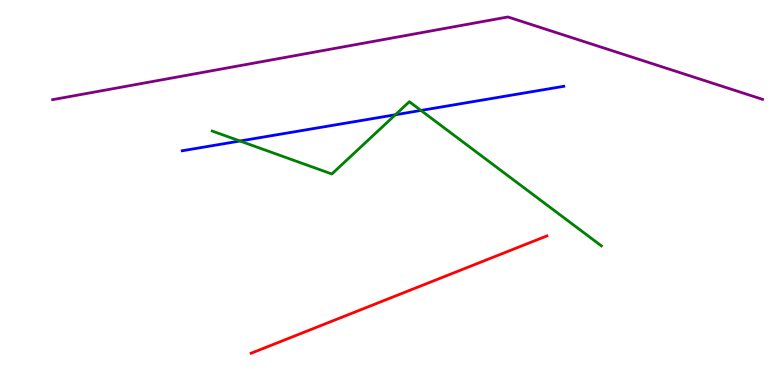[{'lines': ['blue', 'red'], 'intersections': []}, {'lines': ['green', 'red'], 'intersections': []}, {'lines': ['purple', 'red'], 'intersections': []}, {'lines': ['blue', 'green'], 'intersections': [{'x': 3.1, 'y': 6.34}, {'x': 5.1, 'y': 7.02}, {'x': 5.43, 'y': 7.13}]}, {'lines': ['blue', 'purple'], 'intersections': []}, {'lines': ['green', 'purple'], 'intersections': []}]